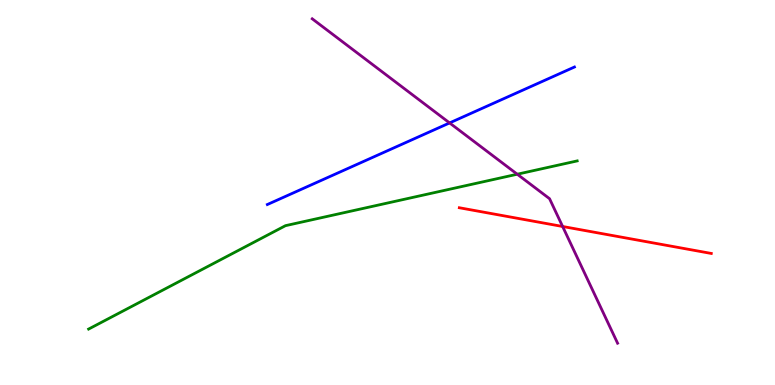[{'lines': ['blue', 'red'], 'intersections': []}, {'lines': ['green', 'red'], 'intersections': []}, {'lines': ['purple', 'red'], 'intersections': [{'x': 7.26, 'y': 4.12}]}, {'lines': ['blue', 'green'], 'intersections': []}, {'lines': ['blue', 'purple'], 'intersections': [{'x': 5.8, 'y': 6.81}]}, {'lines': ['green', 'purple'], 'intersections': [{'x': 6.67, 'y': 5.47}]}]